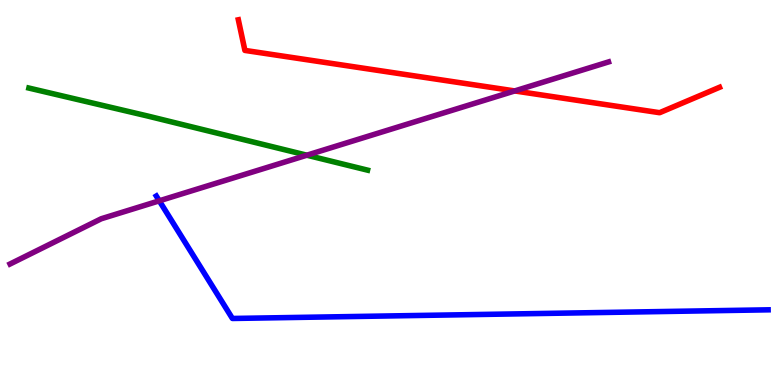[{'lines': ['blue', 'red'], 'intersections': []}, {'lines': ['green', 'red'], 'intersections': []}, {'lines': ['purple', 'red'], 'intersections': [{'x': 6.64, 'y': 7.64}]}, {'lines': ['blue', 'green'], 'intersections': []}, {'lines': ['blue', 'purple'], 'intersections': [{'x': 2.06, 'y': 4.78}]}, {'lines': ['green', 'purple'], 'intersections': [{'x': 3.96, 'y': 5.97}]}]